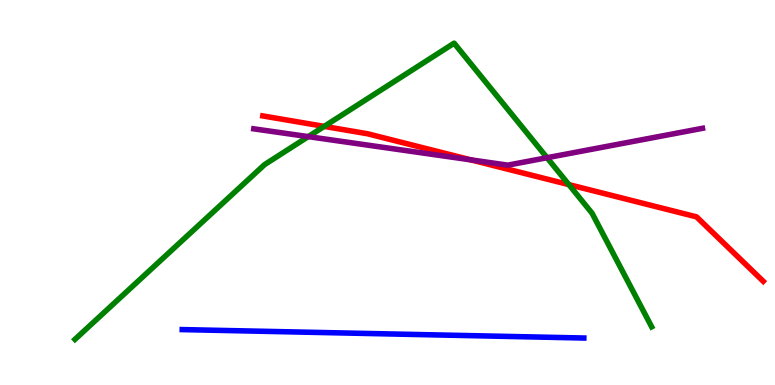[{'lines': ['blue', 'red'], 'intersections': []}, {'lines': ['green', 'red'], 'intersections': [{'x': 4.18, 'y': 6.72}, {'x': 7.34, 'y': 5.2}]}, {'lines': ['purple', 'red'], 'intersections': [{'x': 6.08, 'y': 5.85}]}, {'lines': ['blue', 'green'], 'intersections': []}, {'lines': ['blue', 'purple'], 'intersections': []}, {'lines': ['green', 'purple'], 'intersections': [{'x': 3.98, 'y': 6.45}, {'x': 7.06, 'y': 5.9}]}]